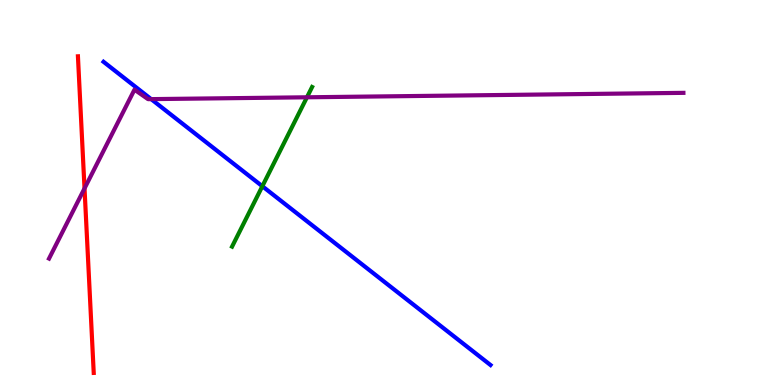[{'lines': ['blue', 'red'], 'intersections': []}, {'lines': ['green', 'red'], 'intersections': []}, {'lines': ['purple', 'red'], 'intersections': [{'x': 1.09, 'y': 5.11}]}, {'lines': ['blue', 'green'], 'intersections': [{'x': 3.39, 'y': 5.16}]}, {'lines': ['blue', 'purple'], 'intersections': [{'x': 1.95, 'y': 7.43}]}, {'lines': ['green', 'purple'], 'intersections': [{'x': 3.96, 'y': 7.47}]}]